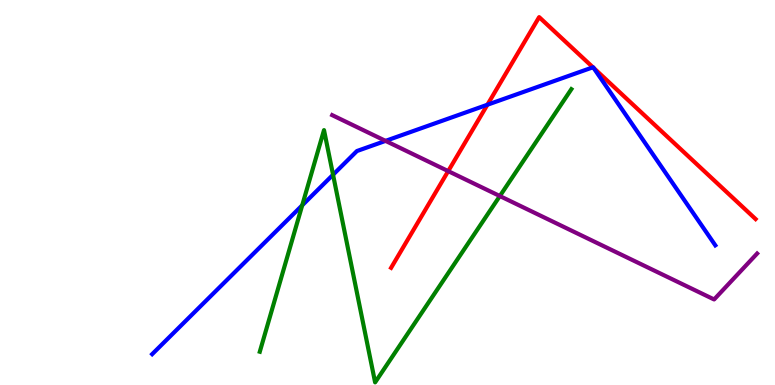[{'lines': ['blue', 'red'], 'intersections': [{'x': 6.29, 'y': 7.28}, {'x': 7.65, 'y': 8.25}, {'x': 7.66, 'y': 8.24}]}, {'lines': ['green', 'red'], 'intersections': []}, {'lines': ['purple', 'red'], 'intersections': [{'x': 5.78, 'y': 5.56}]}, {'lines': ['blue', 'green'], 'intersections': [{'x': 3.9, 'y': 4.67}, {'x': 4.3, 'y': 5.46}]}, {'lines': ['blue', 'purple'], 'intersections': [{'x': 4.97, 'y': 6.34}]}, {'lines': ['green', 'purple'], 'intersections': [{'x': 6.45, 'y': 4.91}]}]